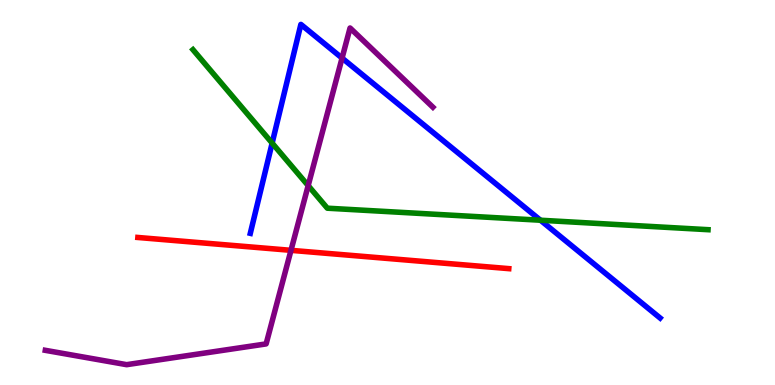[{'lines': ['blue', 'red'], 'intersections': []}, {'lines': ['green', 'red'], 'intersections': []}, {'lines': ['purple', 'red'], 'intersections': [{'x': 3.75, 'y': 3.5}]}, {'lines': ['blue', 'green'], 'intersections': [{'x': 3.51, 'y': 6.28}, {'x': 6.97, 'y': 4.28}]}, {'lines': ['blue', 'purple'], 'intersections': [{'x': 4.41, 'y': 8.49}]}, {'lines': ['green', 'purple'], 'intersections': [{'x': 3.98, 'y': 5.18}]}]